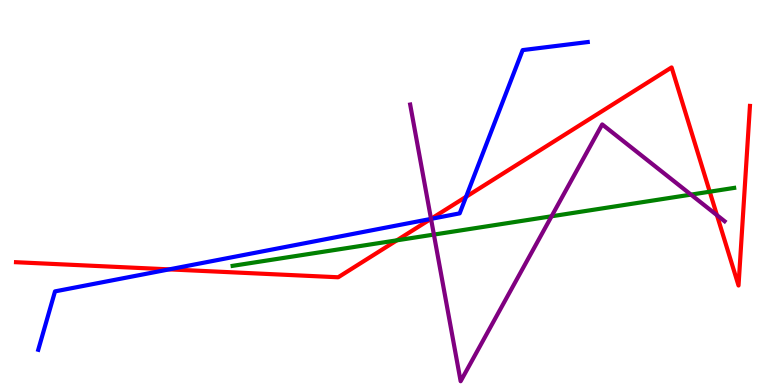[{'lines': ['blue', 'red'], 'intersections': [{'x': 2.18, 'y': 3.0}, {'x': 5.56, 'y': 4.31}, {'x': 6.01, 'y': 4.89}]}, {'lines': ['green', 'red'], 'intersections': [{'x': 5.12, 'y': 3.76}, {'x': 9.16, 'y': 5.02}]}, {'lines': ['purple', 'red'], 'intersections': [{'x': 5.56, 'y': 4.32}, {'x': 9.25, 'y': 4.41}]}, {'lines': ['blue', 'green'], 'intersections': []}, {'lines': ['blue', 'purple'], 'intersections': [{'x': 5.56, 'y': 4.31}]}, {'lines': ['green', 'purple'], 'intersections': [{'x': 5.6, 'y': 3.91}, {'x': 7.12, 'y': 4.38}, {'x': 8.92, 'y': 4.94}]}]